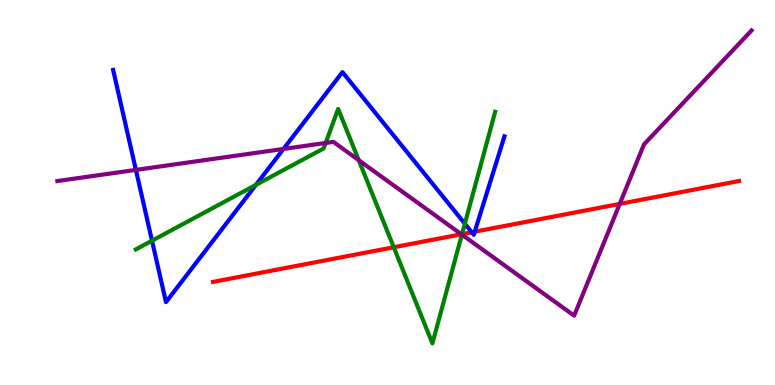[{'lines': ['blue', 'red'], 'intersections': [{'x': 6.09, 'y': 3.97}, {'x': 6.13, 'y': 3.98}]}, {'lines': ['green', 'red'], 'intersections': [{'x': 5.08, 'y': 3.58}, {'x': 5.96, 'y': 3.92}]}, {'lines': ['purple', 'red'], 'intersections': [{'x': 5.95, 'y': 3.92}, {'x': 8.0, 'y': 4.7}]}, {'lines': ['blue', 'green'], 'intersections': [{'x': 1.96, 'y': 3.75}, {'x': 3.3, 'y': 5.2}, {'x': 6.0, 'y': 4.19}]}, {'lines': ['blue', 'purple'], 'intersections': [{'x': 1.75, 'y': 5.59}, {'x': 3.66, 'y': 6.13}]}, {'lines': ['green', 'purple'], 'intersections': [{'x': 4.2, 'y': 6.29}, {'x': 4.63, 'y': 5.84}, {'x': 5.96, 'y': 3.91}]}]